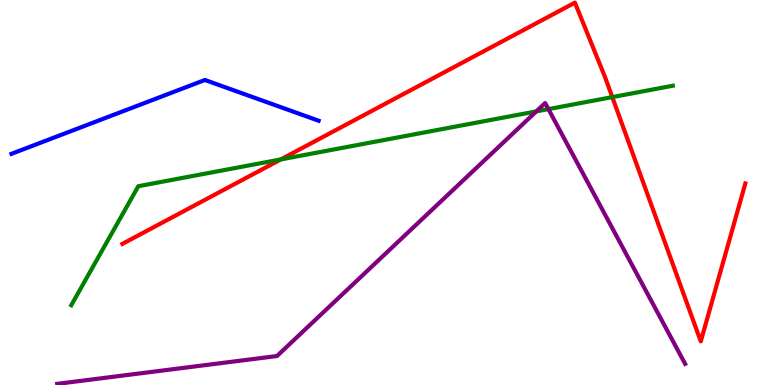[{'lines': ['blue', 'red'], 'intersections': []}, {'lines': ['green', 'red'], 'intersections': [{'x': 3.62, 'y': 5.86}, {'x': 7.9, 'y': 7.48}]}, {'lines': ['purple', 'red'], 'intersections': []}, {'lines': ['blue', 'green'], 'intersections': []}, {'lines': ['blue', 'purple'], 'intersections': []}, {'lines': ['green', 'purple'], 'intersections': [{'x': 6.92, 'y': 7.11}, {'x': 7.08, 'y': 7.17}]}]